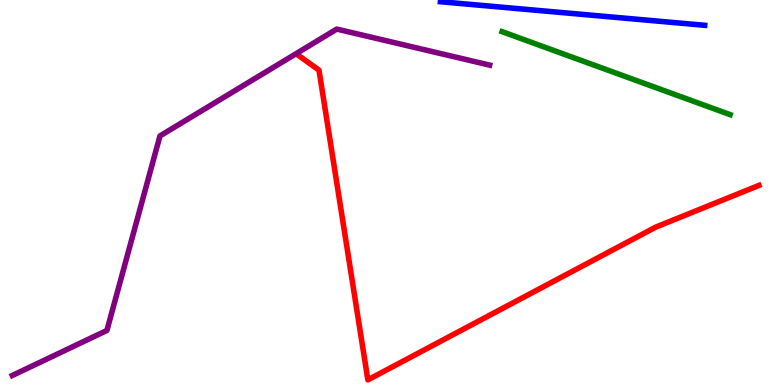[{'lines': ['blue', 'red'], 'intersections': []}, {'lines': ['green', 'red'], 'intersections': []}, {'lines': ['purple', 'red'], 'intersections': []}, {'lines': ['blue', 'green'], 'intersections': []}, {'lines': ['blue', 'purple'], 'intersections': []}, {'lines': ['green', 'purple'], 'intersections': []}]